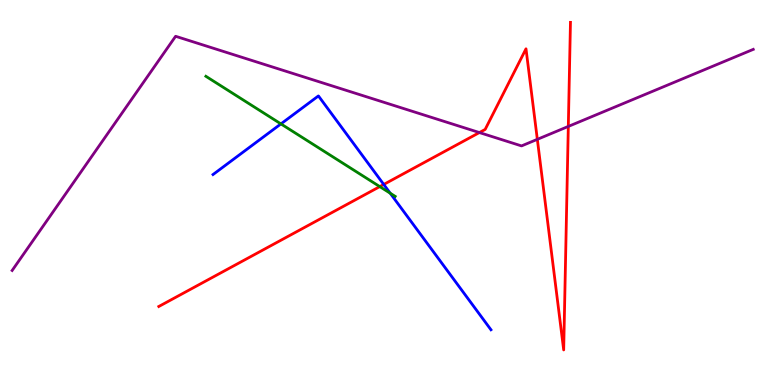[{'lines': ['blue', 'red'], 'intersections': [{'x': 4.95, 'y': 5.21}]}, {'lines': ['green', 'red'], 'intersections': [{'x': 4.9, 'y': 5.15}]}, {'lines': ['purple', 'red'], 'intersections': [{'x': 6.19, 'y': 6.56}, {'x': 6.93, 'y': 6.38}, {'x': 7.33, 'y': 6.72}]}, {'lines': ['blue', 'green'], 'intersections': [{'x': 3.62, 'y': 6.78}, {'x': 5.04, 'y': 4.98}]}, {'lines': ['blue', 'purple'], 'intersections': []}, {'lines': ['green', 'purple'], 'intersections': []}]